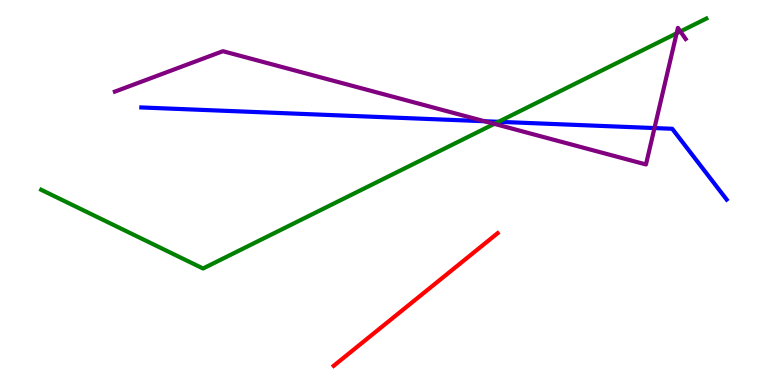[{'lines': ['blue', 'red'], 'intersections': []}, {'lines': ['green', 'red'], 'intersections': []}, {'lines': ['purple', 'red'], 'intersections': []}, {'lines': ['blue', 'green'], 'intersections': [{'x': 6.43, 'y': 6.84}]}, {'lines': ['blue', 'purple'], 'intersections': [{'x': 6.25, 'y': 6.85}, {'x': 8.44, 'y': 6.67}]}, {'lines': ['green', 'purple'], 'intersections': [{'x': 6.38, 'y': 6.78}, {'x': 8.73, 'y': 9.13}, {'x': 8.78, 'y': 9.18}]}]